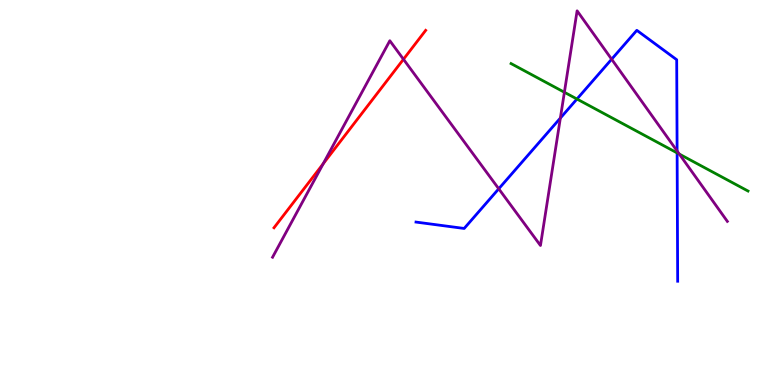[{'lines': ['blue', 'red'], 'intersections': []}, {'lines': ['green', 'red'], 'intersections': []}, {'lines': ['purple', 'red'], 'intersections': [{'x': 4.17, 'y': 5.75}, {'x': 5.21, 'y': 8.46}]}, {'lines': ['blue', 'green'], 'intersections': [{'x': 7.44, 'y': 7.43}, {'x': 8.74, 'y': 6.03}]}, {'lines': ['blue', 'purple'], 'intersections': [{'x': 6.44, 'y': 5.1}, {'x': 7.23, 'y': 6.93}, {'x': 7.89, 'y': 8.46}, {'x': 8.74, 'y': 6.08}]}, {'lines': ['green', 'purple'], 'intersections': [{'x': 7.28, 'y': 7.6}, {'x': 8.77, 'y': 6.0}]}]